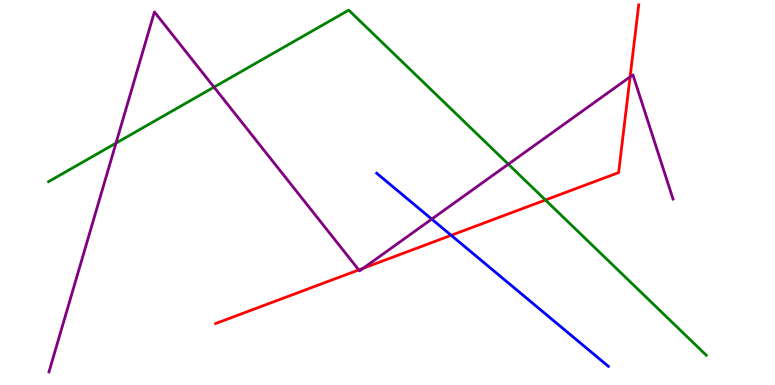[{'lines': ['blue', 'red'], 'intersections': [{'x': 5.82, 'y': 3.89}]}, {'lines': ['green', 'red'], 'intersections': [{'x': 7.04, 'y': 4.81}]}, {'lines': ['purple', 'red'], 'intersections': [{'x': 4.63, 'y': 2.99}, {'x': 4.69, 'y': 3.03}, {'x': 8.13, 'y': 8.0}]}, {'lines': ['blue', 'green'], 'intersections': []}, {'lines': ['blue', 'purple'], 'intersections': [{'x': 5.57, 'y': 4.31}]}, {'lines': ['green', 'purple'], 'intersections': [{'x': 1.5, 'y': 6.28}, {'x': 2.76, 'y': 7.74}, {'x': 6.56, 'y': 5.74}]}]